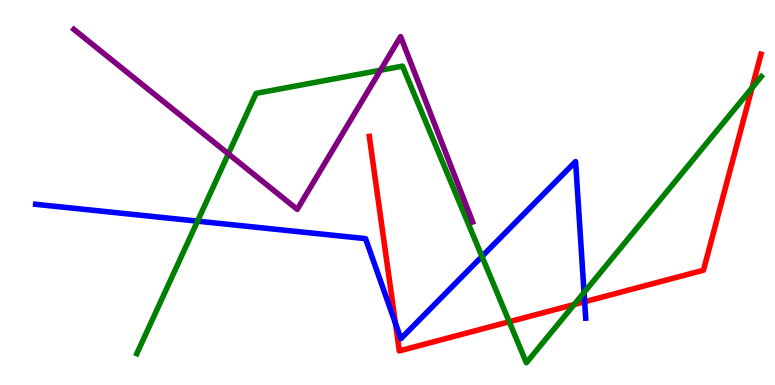[{'lines': ['blue', 'red'], 'intersections': [{'x': 5.1, 'y': 1.6}, {'x': 7.54, 'y': 2.16}]}, {'lines': ['green', 'red'], 'intersections': [{'x': 6.57, 'y': 1.64}, {'x': 7.41, 'y': 2.09}, {'x': 9.7, 'y': 7.72}]}, {'lines': ['purple', 'red'], 'intersections': []}, {'lines': ['blue', 'green'], 'intersections': [{'x': 2.55, 'y': 4.26}, {'x': 6.22, 'y': 3.34}, {'x': 7.54, 'y': 2.4}]}, {'lines': ['blue', 'purple'], 'intersections': []}, {'lines': ['green', 'purple'], 'intersections': [{'x': 2.95, 'y': 6.0}, {'x': 4.91, 'y': 8.18}]}]